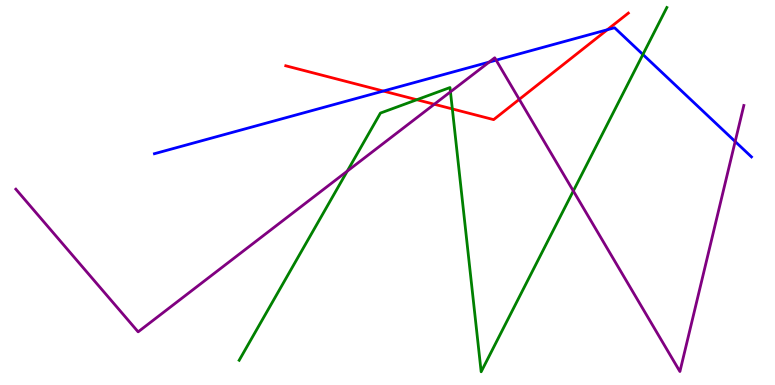[{'lines': ['blue', 'red'], 'intersections': [{'x': 4.95, 'y': 7.63}, {'x': 7.84, 'y': 9.23}]}, {'lines': ['green', 'red'], 'intersections': [{'x': 5.38, 'y': 7.41}, {'x': 5.84, 'y': 7.17}]}, {'lines': ['purple', 'red'], 'intersections': [{'x': 5.6, 'y': 7.29}, {'x': 6.7, 'y': 7.42}]}, {'lines': ['blue', 'green'], 'intersections': [{'x': 8.3, 'y': 8.58}]}, {'lines': ['blue', 'purple'], 'intersections': [{'x': 6.31, 'y': 8.39}, {'x': 6.4, 'y': 8.44}, {'x': 9.49, 'y': 6.32}]}, {'lines': ['green', 'purple'], 'intersections': [{'x': 4.48, 'y': 5.55}, {'x': 5.81, 'y': 7.61}, {'x': 7.4, 'y': 5.04}]}]